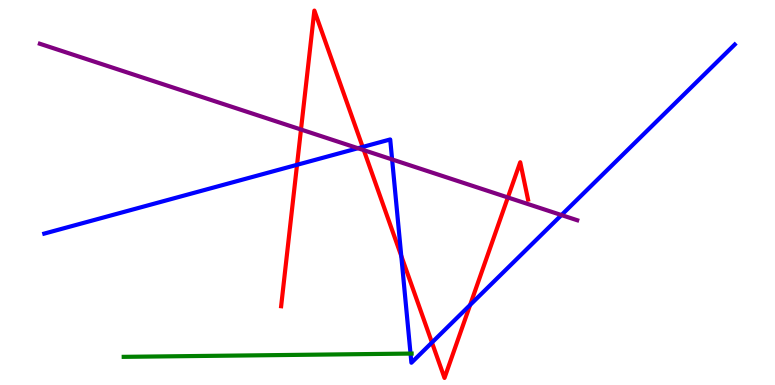[{'lines': ['blue', 'red'], 'intersections': [{'x': 3.83, 'y': 5.72}, {'x': 4.68, 'y': 6.18}, {'x': 5.18, 'y': 3.35}, {'x': 5.57, 'y': 1.1}, {'x': 6.07, 'y': 2.08}]}, {'lines': ['green', 'red'], 'intersections': []}, {'lines': ['purple', 'red'], 'intersections': [{'x': 3.88, 'y': 6.64}, {'x': 4.69, 'y': 6.1}, {'x': 6.55, 'y': 4.87}]}, {'lines': ['blue', 'green'], 'intersections': [{'x': 5.3, 'y': 0.816}]}, {'lines': ['blue', 'purple'], 'intersections': [{'x': 4.62, 'y': 6.15}, {'x': 5.06, 'y': 5.86}, {'x': 7.24, 'y': 4.41}]}, {'lines': ['green', 'purple'], 'intersections': []}]